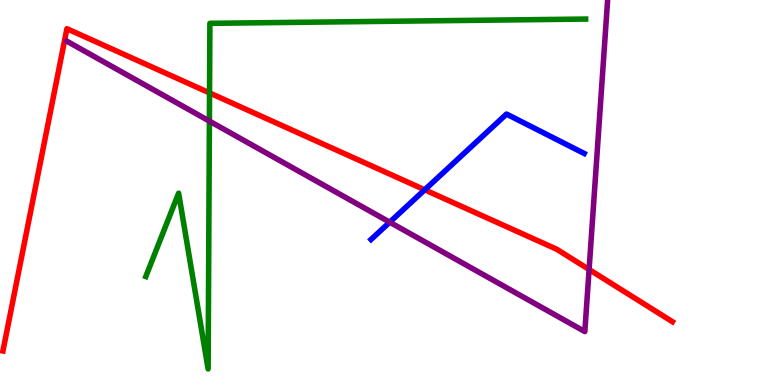[{'lines': ['blue', 'red'], 'intersections': [{'x': 5.48, 'y': 5.07}]}, {'lines': ['green', 'red'], 'intersections': [{'x': 2.7, 'y': 7.59}]}, {'lines': ['purple', 'red'], 'intersections': [{'x': 7.6, 'y': 3.0}]}, {'lines': ['blue', 'green'], 'intersections': []}, {'lines': ['blue', 'purple'], 'intersections': [{'x': 5.03, 'y': 4.23}]}, {'lines': ['green', 'purple'], 'intersections': [{'x': 2.7, 'y': 6.85}]}]